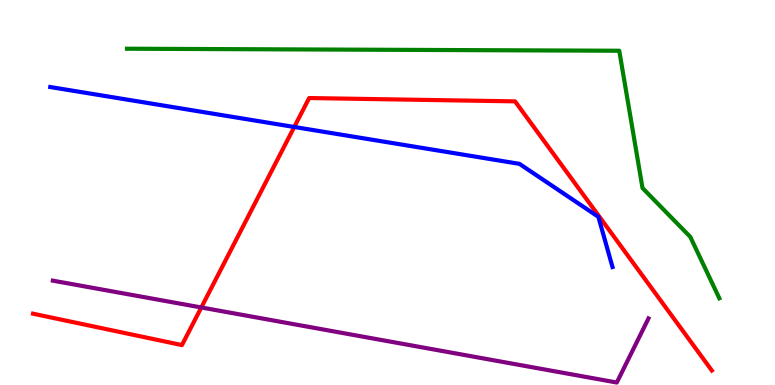[{'lines': ['blue', 'red'], 'intersections': [{'x': 3.8, 'y': 6.7}]}, {'lines': ['green', 'red'], 'intersections': []}, {'lines': ['purple', 'red'], 'intersections': [{'x': 2.6, 'y': 2.01}]}, {'lines': ['blue', 'green'], 'intersections': []}, {'lines': ['blue', 'purple'], 'intersections': []}, {'lines': ['green', 'purple'], 'intersections': []}]